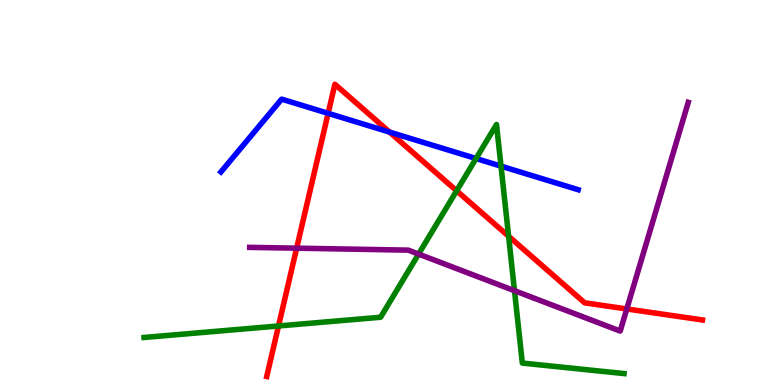[{'lines': ['blue', 'red'], 'intersections': [{'x': 4.23, 'y': 7.06}, {'x': 5.03, 'y': 6.57}]}, {'lines': ['green', 'red'], 'intersections': [{'x': 3.59, 'y': 1.53}, {'x': 5.89, 'y': 5.04}, {'x': 6.56, 'y': 3.86}]}, {'lines': ['purple', 'red'], 'intersections': [{'x': 3.83, 'y': 3.55}, {'x': 8.09, 'y': 1.98}]}, {'lines': ['blue', 'green'], 'intersections': [{'x': 6.14, 'y': 5.88}, {'x': 6.46, 'y': 5.68}]}, {'lines': ['blue', 'purple'], 'intersections': []}, {'lines': ['green', 'purple'], 'intersections': [{'x': 5.4, 'y': 3.4}, {'x': 6.64, 'y': 2.45}]}]